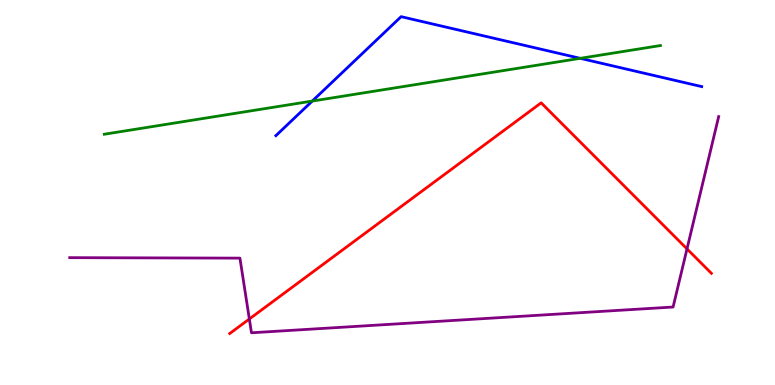[{'lines': ['blue', 'red'], 'intersections': []}, {'lines': ['green', 'red'], 'intersections': []}, {'lines': ['purple', 'red'], 'intersections': [{'x': 3.22, 'y': 1.71}, {'x': 8.86, 'y': 3.54}]}, {'lines': ['blue', 'green'], 'intersections': [{'x': 4.03, 'y': 7.37}, {'x': 7.49, 'y': 8.48}]}, {'lines': ['blue', 'purple'], 'intersections': []}, {'lines': ['green', 'purple'], 'intersections': []}]